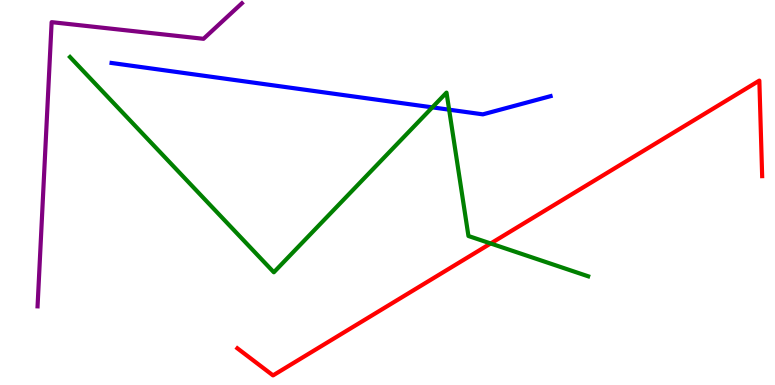[{'lines': ['blue', 'red'], 'intersections': []}, {'lines': ['green', 'red'], 'intersections': [{'x': 6.33, 'y': 3.68}]}, {'lines': ['purple', 'red'], 'intersections': []}, {'lines': ['blue', 'green'], 'intersections': [{'x': 5.58, 'y': 7.21}, {'x': 5.8, 'y': 7.15}]}, {'lines': ['blue', 'purple'], 'intersections': []}, {'lines': ['green', 'purple'], 'intersections': []}]